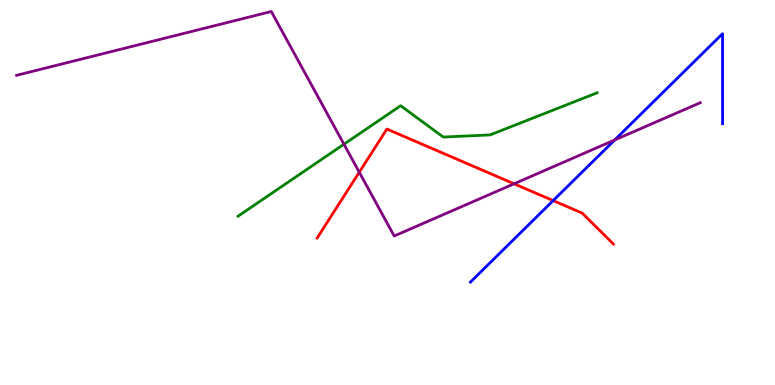[{'lines': ['blue', 'red'], 'intersections': [{'x': 7.14, 'y': 4.79}]}, {'lines': ['green', 'red'], 'intersections': []}, {'lines': ['purple', 'red'], 'intersections': [{'x': 4.64, 'y': 5.53}, {'x': 6.63, 'y': 5.23}]}, {'lines': ['blue', 'green'], 'intersections': []}, {'lines': ['blue', 'purple'], 'intersections': [{'x': 7.93, 'y': 6.36}]}, {'lines': ['green', 'purple'], 'intersections': [{'x': 4.44, 'y': 6.25}]}]